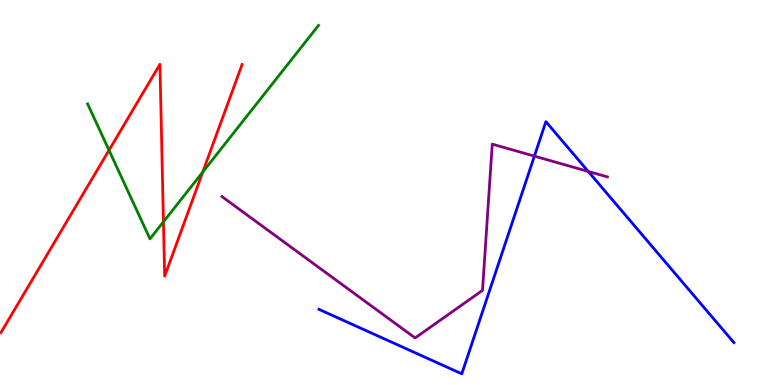[{'lines': ['blue', 'red'], 'intersections': []}, {'lines': ['green', 'red'], 'intersections': [{'x': 1.41, 'y': 6.1}, {'x': 2.11, 'y': 4.24}, {'x': 2.62, 'y': 5.53}]}, {'lines': ['purple', 'red'], 'intersections': []}, {'lines': ['blue', 'green'], 'intersections': []}, {'lines': ['blue', 'purple'], 'intersections': [{'x': 6.9, 'y': 5.94}, {'x': 7.59, 'y': 5.55}]}, {'lines': ['green', 'purple'], 'intersections': []}]